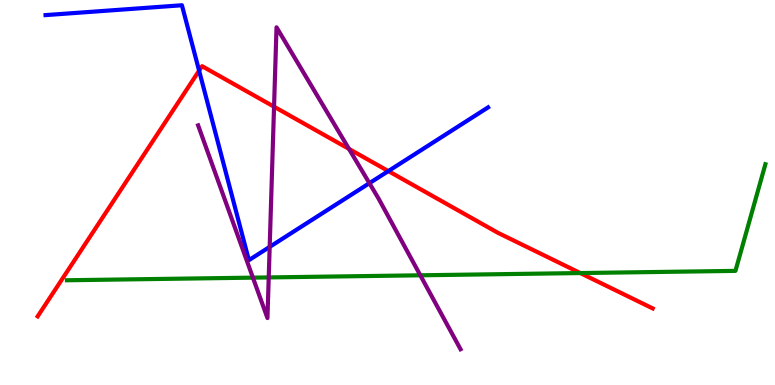[{'lines': ['blue', 'red'], 'intersections': [{'x': 2.57, 'y': 8.16}, {'x': 5.01, 'y': 5.56}]}, {'lines': ['green', 'red'], 'intersections': [{'x': 7.49, 'y': 2.91}]}, {'lines': ['purple', 'red'], 'intersections': [{'x': 3.54, 'y': 7.23}, {'x': 4.5, 'y': 6.13}]}, {'lines': ['blue', 'green'], 'intersections': []}, {'lines': ['blue', 'purple'], 'intersections': [{'x': 3.48, 'y': 3.59}, {'x': 4.77, 'y': 5.24}]}, {'lines': ['green', 'purple'], 'intersections': [{'x': 3.26, 'y': 2.79}, {'x': 3.47, 'y': 2.79}, {'x': 5.42, 'y': 2.85}]}]